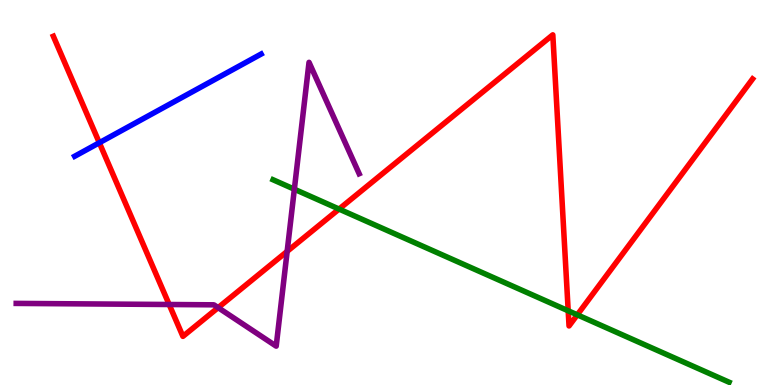[{'lines': ['blue', 'red'], 'intersections': [{'x': 1.28, 'y': 6.29}]}, {'lines': ['green', 'red'], 'intersections': [{'x': 4.37, 'y': 4.57}, {'x': 7.33, 'y': 1.93}, {'x': 7.45, 'y': 1.82}]}, {'lines': ['purple', 'red'], 'intersections': [{'x': 2.18, 'y': 2.09}, {'x': 2.81, 'y': 2.01}, {'x': 3.71, 'y': 3.47}]}, {'lines': ['blue', 'green'], 'intersections': []}, {'lines': ['blue', 'purple'], 'intersections': []}, {'lines': ['green', 'purple'], 'intersections': [{'x': 3.8, 'y': 5.09}]}]